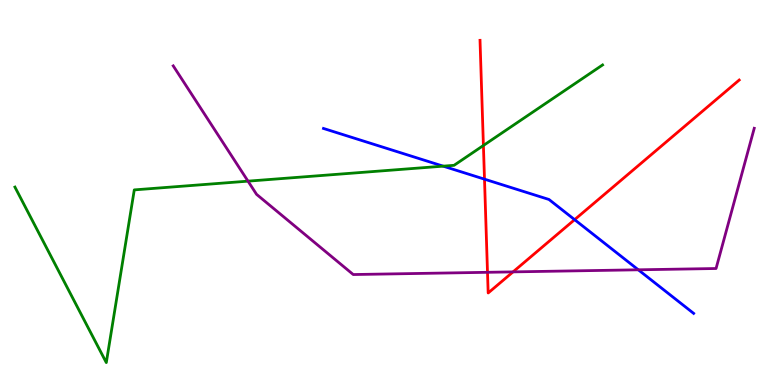[{'lines': ['blue', 'red'], 'intersections': [{'x': 6.25, 'y': 5.35}, {'x': 7.41, 'y': 4.29}]}, {'lines': ['green', 'red'], 'intersections': [{'x': 6.24, 'y': 6.22}]}, {'lines': ['purple', 'red'], 'intersections': [{'x': 6.29, 'y': 2.93}, {'x': 6.62, 'y': 2.94}]}, {'lines': ['blue', 'green'], 'intersections': [{'x': 5.72, 'y': 5.68}]}, {'lines': ['blue', 'purple'], 'intersections': [{'x': 8.24, 'y': 2.99}]}, {'lines': ['green', 'purple'], 'intersections': [{'x': 3.2, 'y': 5.29}]}]